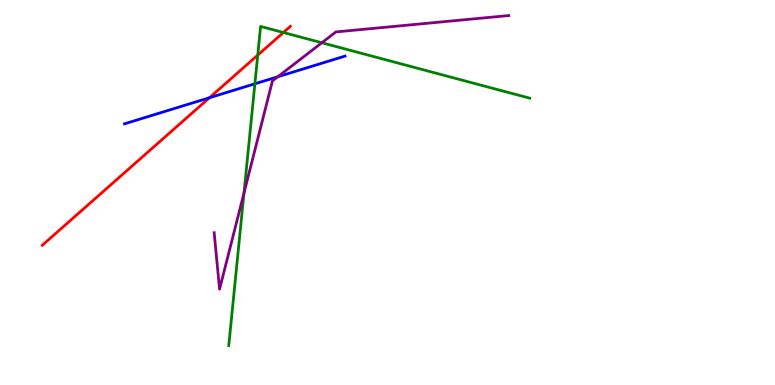[{'lines': ['blue', 'red'], 'intersections': [{'x': 2.7, 'y': 7.46}]}, {'lines': ['green', 'red'], 'intersections': [{'x': 3.33, 'y': 8.57}, {'x': 3.66, 'y': 9.16}]}, {'lines': ['purple', 'red'], 'intersections': []}, {'lines': ['blue', 'green'], 'intersections': [{'x': 3.29, 'y': 7.82}]}, {'lines': ['blue', 'purple'], 'intersections': [{'x': 3.58, 'y': 8.01}]}, {'lines': ['green', 'purple'], 'intersections': [{'x': 3.15, 'y': 4.99}, {'x': 4.15, 'y': 8.89}]}]